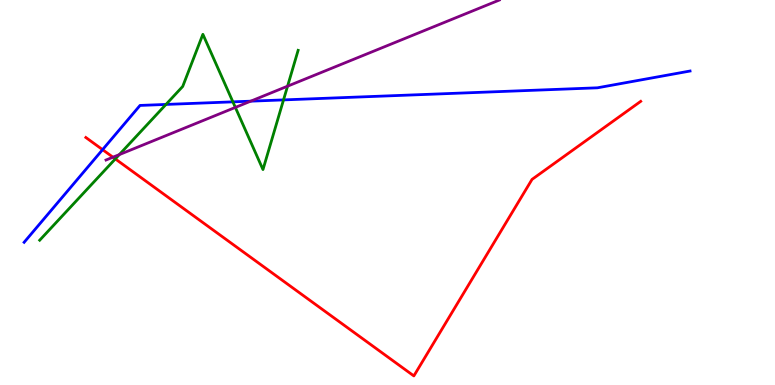[{'lines': ['blue', 'red'], 'intersections': [{'x': 1.32, 'y': 6.11}]}, {'lines': ['green', 'red'], 'intersections': [{'x': 1.49, 'y': 5.87}]}, {'lines': ['purple', 'red'], 'intersections': [{'x': 1.46, 'y': 5.92}]}, {'lines': ['blue', 'green'], 'intersections': [{'x': 2.14, 'y': 7.29}, {'x': 3.0, 'y': 7.35}, {'x': 3.66, 'y': 7.41}]}, {'lines': ['blue', 'purple'], 'intersections': [{'x': 3.24, 'y': 7.37}]}, {'lines': ['green', 'purple'], 'intersections': [{'x': 1.54, 'y': 5.98}, {'x': 3.04, 'y': 7.21}, {'x': 3.71, 'y': 7.76}]}]